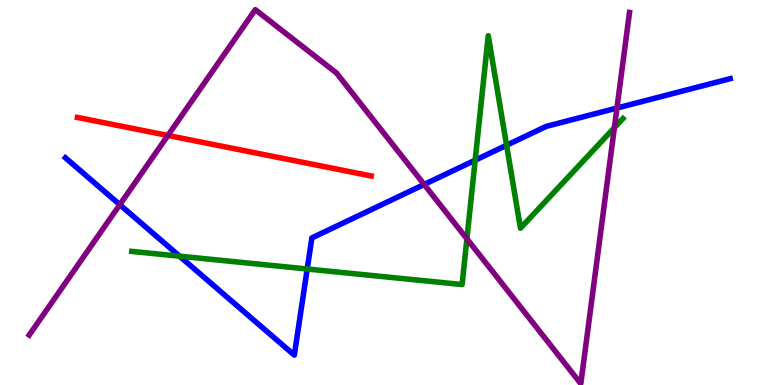[{'lines': ['blue', 'red'], 'intersections': []}, {'lines': ['green', 'red'], 'intersections': []}, {'lines': ['purple', 'red'], 'intersections': [{'x': 2.17, 'y': 6.48}]}, {'lines': ['blue', 'green'], 'intersections': [{'x': 2.32, 'y': 3.35}, {'x': 3.96, 'y': 3.01}, {'x': 6.13, 'y': 5.84}, {'x': 6.54, 'y': 6.23}]}, {'lines': ['blue', 'purple'], 'intersections': [{'x': 1.55, 'y': 4.68}, {'x': 5.47, 'y': 5.21}, {'x': 7.96, 'y': 7.19}]}, {'lines': ['green', 'purple'], 'intersections': [{'x': 6.02, 'y': 3.8}, {'x': 7.93, 'y': 6.68}]}]